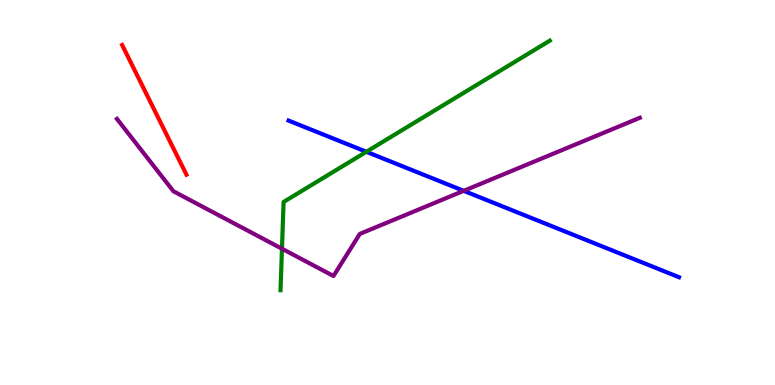[{'lines': ['blue', 'red'], 'intersections': []}, {'lines': ['green', 'red'], 'intersections': []}, {'lines': ['purple', 'red'], 'intersections': []}, {'lines': ['blue', 'green'], 'intersections': [{'x': 4.73, 'y': 6.06}]}, {'lines': ['blue', 'purple'], 'intersections': [{'x': 5.98, 'y': 5.04}]}, {'lines': ['green', 'purple'], 'intersections': [{'x': 3.64, 'y': 3.54}]}]